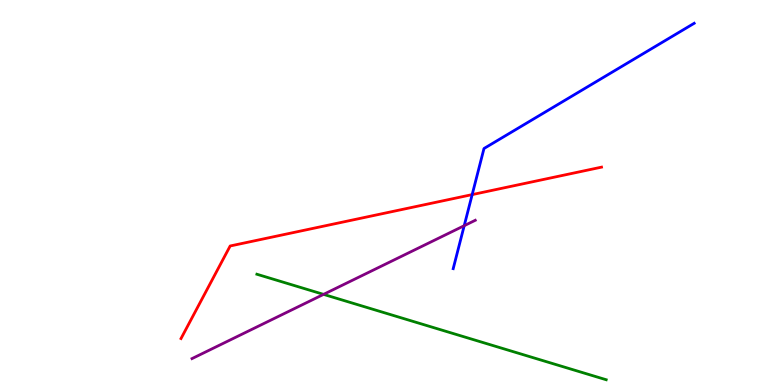[{'lines': ['blue', 'red'], 'intersections': [{'x': 6.09, 'y': 4.95}]}, {'lines': ['green', 'red'], 'intersections': []}, {'lines': ['purple', 'red'], 'intersections': []}, {'lines': ['blue', 'green'], 'intersections': []}, {'lines': ['blue', 'purple'], 'intersections': [{'x': 5.99, 'y': 4.14}]}, {'lines': ['green', 'purple'], 'intersections': [{'x': 4.17, 'y': 2.35}]}]